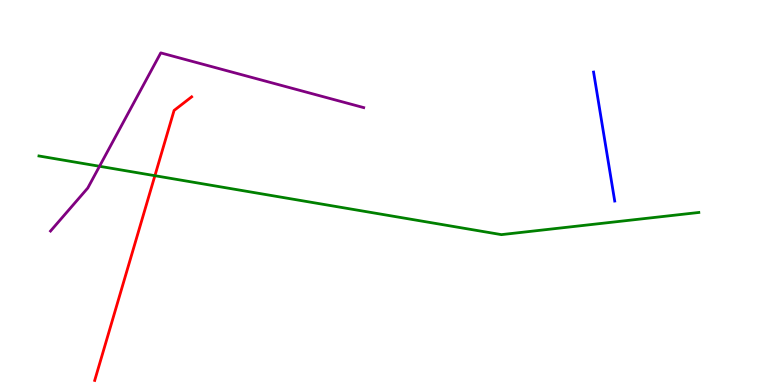[{'lines': ['blue', 'red'], 'intersections': []}, {'lines': ['green', 'red'], 'intersections': [{'x': 2.0, 'y': 5.44}]}, {'lines': ['purple', 'red'], 'intersections': []}, {'lines': ['blue', 'green'], 'intersections': []}, {'lines': ['blue', 'purple'], 'intersections': []}, {'lines': ['green', 'purple'], 'intersections': [{'x': 1.28, 'y': 5.68}]}]